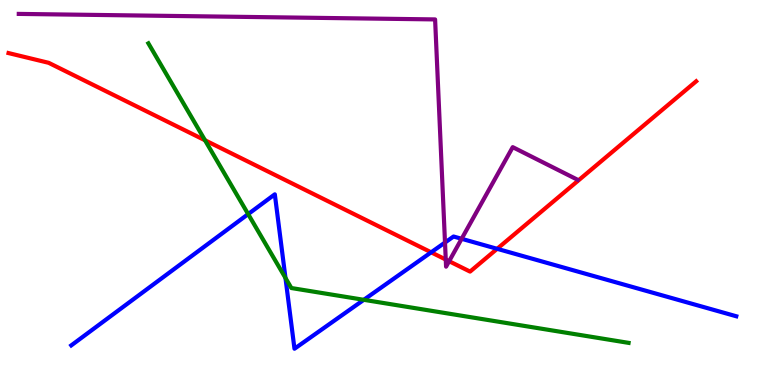[{'lines': ['blue', 'red'], 'intersections': [{'x': 5.56, 'y': 3.45}, {'x': 6.41, 'y': 3.54}]}, {'lines': ['green', 'red'], 'intersections': [{'x': 2.65, 'y': 6.36}]}, {'lines': ['purple', 'red'], 'intersections': [{'x': 5.75, 'y': 3.26}, {'x': 5.8, 'y': 3.22}]}, {'lines': ['blue', 'green'], 'intersections': [{'x': 3.2, 'y': 4.44}, {'x': 3.68, 'y': 2.78}, {'x': 4.69, 'y': 2.21}]}, {'lines': ['blue', 'purple'], 'intersections': [{'x': 5.74, 'y': 3.7}, {'x': 5.96, 'y': 3.8}]}, {'lines': ['green', 'purple'], 'intersections': []}]